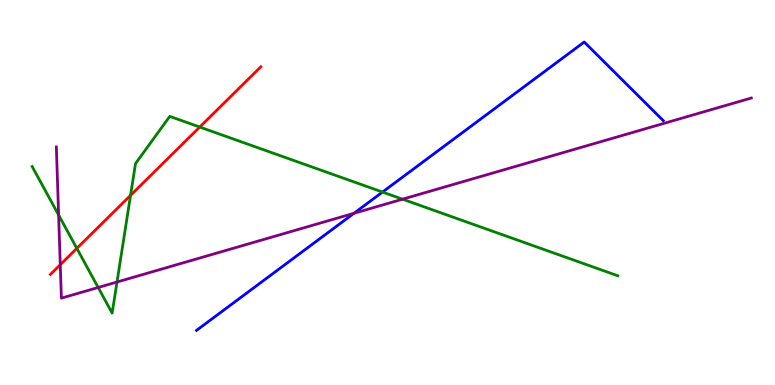[{'lines': ['blue', 'red'], 'intersections': []}, {'lines': ['green', 'red'], 'intersections': [{'x': 0.991, 'y': 3.55}, {'x': 1.68, 'y': 4.93}, {'x': 2.58, 'y': 6.7}]}, {'lines': ['purple', 'red'], 'intersections': [{'x': 0.778, 'y': 3.12}]}, {'lines': ['blue', 'green'], 'intersections': [{'x': 4.94, 'y': 5.01}]}, {'lines': ['blue', 'purple'], 'intersections': [{'x': 4.57, 'y': 4.46}]}, {'lines': ['green', 'purple'], 'intersections': [{'x': 0.756, 'y': 4.42}, {'x': 1.27, 'y': 2.53}, {'x': 1.51, 'y': 2.67}, {'x': 5.19, 'y': 4.83}]}]